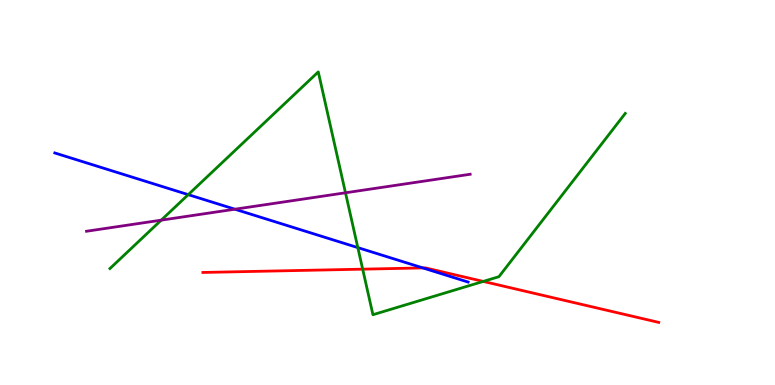[{'lines': ['blue', 'red'], 'intersections': [{'x': 5.46, 'y': 3.04}]}, {'lines': ['green', 'red'], 'intersections': [{'x': 4.68, 'y': 3.01}, {'x': 6.24, 'y': 2.69}]}, {'lines': ['purple', 'red'], 'intersections': []}, {'lines': ['blue', 'green'], 'intersections': [{'x': 2.43, 'y': 4.94}, {'x': 4.62, 'y': 3.57}]}, {'lines': ['blue', 'purple'], 'intersections': [{'x': 3.03, 'y': 4.57}]}, {'lines': ['green', 'purple'], 'intersections': [{'x': 2.08, 'y': 4.28}, {'x': 4.46, 'y': 4.99}]}]